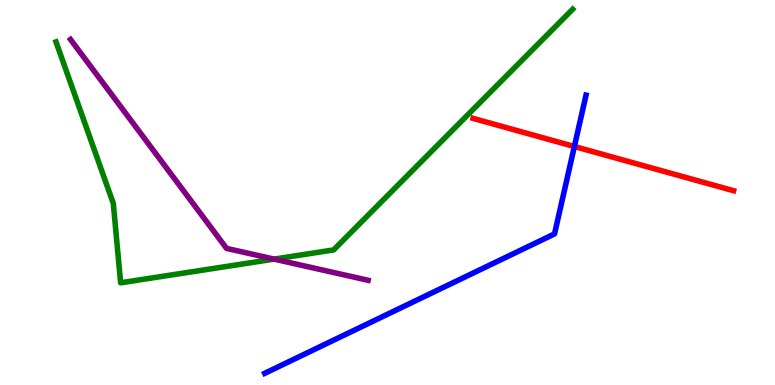[{'lines': ['blue', 'red'], 'intersections': [{'x': 7.41, 'y': 6.19}]}, {'lines': ['green', 'red'], 'intersections': []}, {'lines': ['purple', 'red'], 'intersections': []}, {'lines': ['blue', 'green'], 'intersections': []}, {'lines': ['blue', 'purple'], 'intersections': []}, {'lines': ['green', 'purple'], 'intersections': [{'x': 3.54, 'y': 3.27}]}]